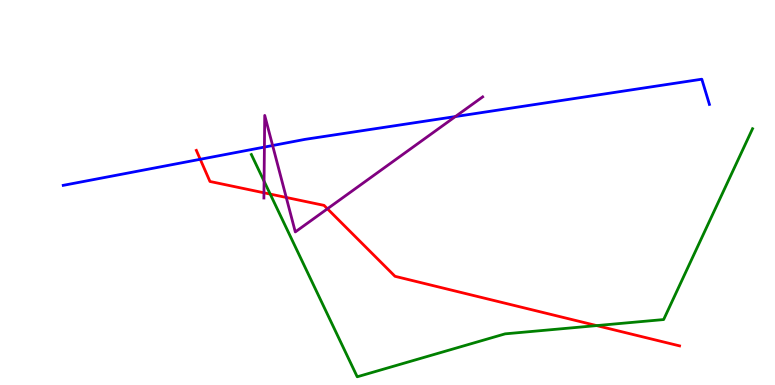[{'lines': ['blue', 'red'], 'intersections': [{'x': 2.58, 'y': 5.86}]}, {'lines': ['green', 'red'], 'intersections': [{'x': 3.49, 'y': 4.96}, {'x': 7.7, 'y': 1.54}]}, {'lines': ['purple', 'red'], 'intersections': [{'x': 3.41, 'y': 4.99}, {'x': 3.69, 'y': 4.87}, {'x': 4.22, 'y': 4.58}]}, {'lines': ['blue', 'green'], 'intersections': []}, {'lines': ['blue', 'purple'], 'intersections': [{'x': 3.41, 'y': 6.18}, {'x': 3.52, 'y': 6.22}, {'x': 5.88, 'y': 6.97}]}, {'lines': ['green', 'purple'], 'intersections': [{'x': 3.41, 'y': 5.29}]}]